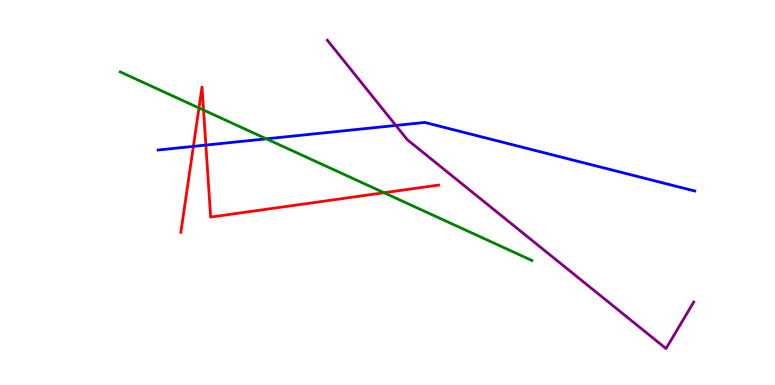[{'lines': ['blue', 'red'], 'intersections': [{'x': 2.5, 'y': 6.2}, {'x': 2.66, 'y': 6.23}]}, {'lines': ['green', 'red'], 'intersections': [{'x': 2.57, 'y': 7.2}, {'x': 2.63, 'y': 7.14}, {'x': 4.96, 'y': 4.99}]}, {'lines': ['purple', 'red'], 'intersections': []}, {'lines': ['blue', 'green'], 'intersections': [{'x': 3.44, 'y': 6.39}]}, {'lines': ['blue', 'purple'], 'intersections': [{'x': 5.11, 'y': 6.74}]}, {'lines': ['green', 'purple'], 'intersections': []}]